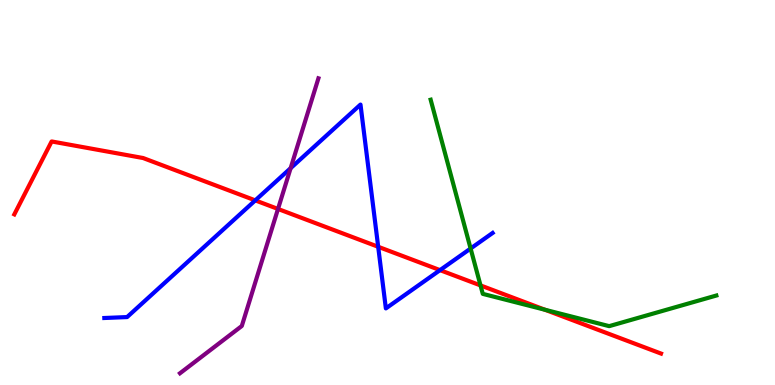[{'lines': ['blue', 'red'], 'intersections': [{'x': 3.29, 'y': 4.8}, {'x': 4.88, 'y': 3.59}, {'x': 5.68, 'y': 2.98}]}, {'lines': ['green', 'red'], 'intersections': [{'x': 6.2, 'y': 2.59}, {'x': 7.03, 'y': 1.95}]}, {'lines': ['purple', 'red'], 'intersections': [{'x': 3.59, 'y': 4.57}]}, {'lines': ['blue', 'green'], 'intersections': [{'x': 6.07, 'y': 3.54}]}, {'lines': ['blue', 'purple'], 'intersections': [{'x': 3.75, 'y': 5.63}]}, {'lines': ['green', 'purple'], 'intersections': []}]